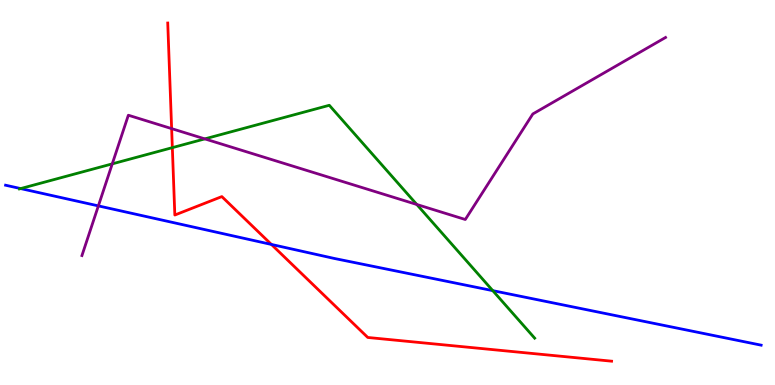[{'lines': ['blue', 'red'], 'intersections': [{'x': 3.5, 'y': 3.65}]}, {'lines': ['green', 'red'], 'intersections': [{'x': 2.22, 'y': 6.16}]}, {'lines': ['purple', 'red'], 'intersections': [{'x': 2.21, 'y': 6.66}]}, {'lines': ['blue', 'green'], 'intersections': [{'x': 0.267, 'y': 5.1}, {'x': 6.36, 'y': 2.45}]}, {'lines': ['blue', 'purple'], 'intersections': [{'x': 1.27, 'y': 4.65}]}, {'lines': ['green', 'purple'], 'intersections': [{'x': 1.45, 'y': 5.74}, {'x': 2.64, 'y': 6.39}, {'x': 5.38, 'y': 4.69}]}]